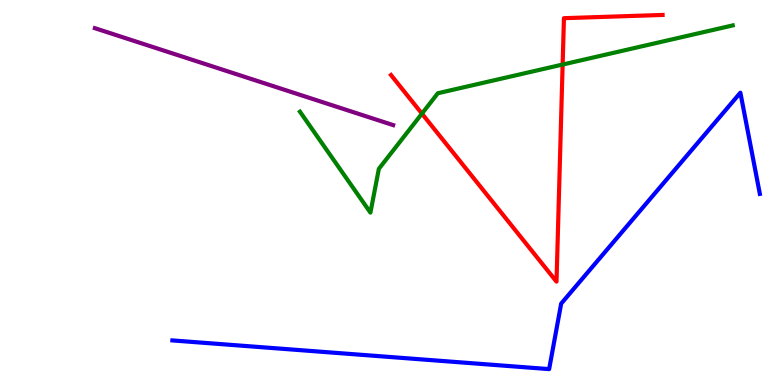[{'lines': ['blue', 'red'], 'intersections': []}, {'lines': ['green', 'red'], 'intersections': [{'x': 5.44, 'y': 7.05}, {'x': 7.26, 'y': 8.32}]}, {'lines': ['purple', 'red'], 'intersections': []}, {'lines': ['blue', 'green'], 'intersections': []}, {'lines': ['blue', 'purple'], 'intersections': []}, {'lines': ['green', 'purple'], 'intersections': []}]